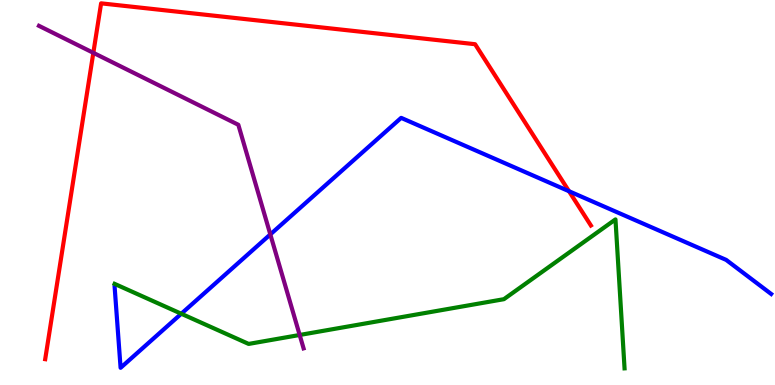[{'lines': ['blue', 'red'], 'intersections': [{'x': 7.34, 'y': 5.03}]}, {'lines': ['green', 'red'], 'intersections': []}, {'lines': ['purple', 'red'], 'intersections': [{'x': 1.2, 'y': 8.63}]}, {'lines': ['blue', 'green'], 'intersections': [{'x': 2.34, 'y': 1.85}]}, {'lines': ['blue', 'purple'], 'intersections': [{'x': 3.49, 'y': 3.91}]}, {'lines': ['green', 'purple'], 'intersections': [{'x': 3.87, 'y': 1.3}]}]